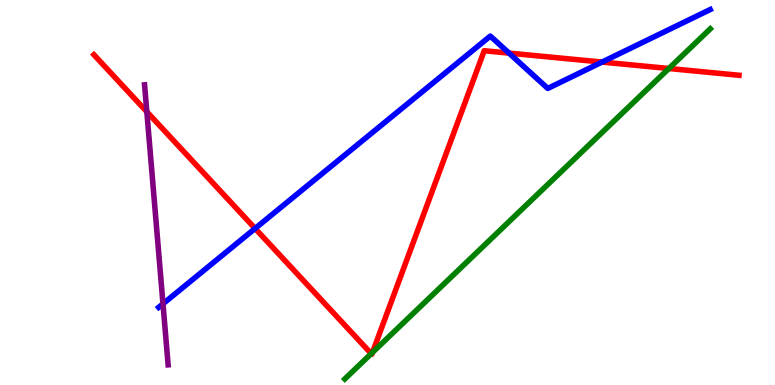[{'lines': ['blue', 'red'], 'intersections': [{'x': 3.29, 'y': 4.07}, {'x': 6.57, 'y': 8.62}, {'x': 7.77, 'y': 8.39}]}, {'lines': ['green', 'red'], 'intersections': [{'x': 4.79, 'y': 0.814}, {'x': 4.81, 'y': 0.847}, {'x': 8.63, 'y': 8.22}]}, {'lines': ['purple', 'red'], 'intersections': [{'x': 1.89, 'y': 7.1}]}, {'lines': ['blue', 'green'], 'intersections': []}, {'lines': ['blue', 'purple'], 'intersections': [{'x': 2.1, 'y': 2.11}]}, {'lines': ['green', 'purple'], 'intersections': []}]